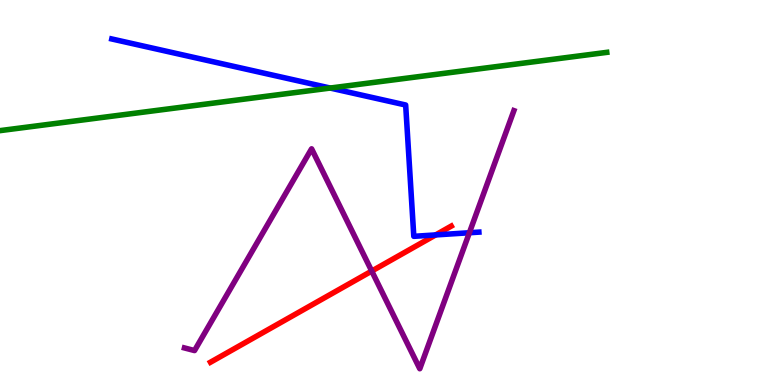[{'lines': ['blue', 'red'], 'intersections': [{'x': 5.62, 'y': 3.9}]}, {'lines': ['green', 'red'], 'intersections': []}, {'lines': ['purple', 'red'], 'intersections': [{'x': 4.8, 'y': 2.96}]}, {'lines': ['blue', 'green'], 'intersections': [{'x': 4.26, 'y': 7.71}]}, {'lines': ['blue', 'purple'], 'intersections': [{'x': 6.06, 'y': 3.95}]}, {'lines': ['green', 'purple'], 'intersections': []}]